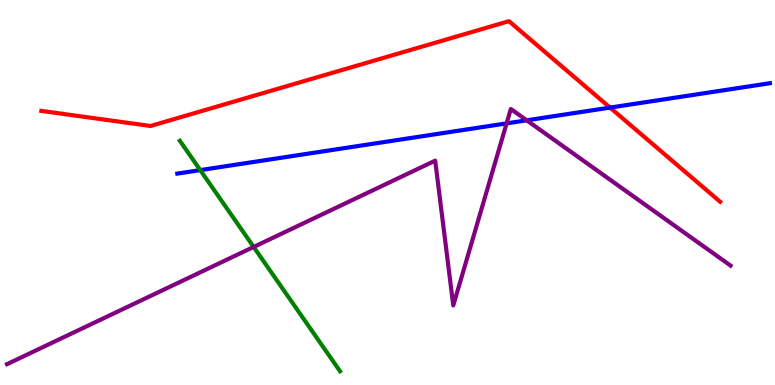[{'lines': ['blue', 'red'], 'intersections': [{'x': 7.87, 'y': 7.21}]}, {'lines': ['green', 'red'], 'intersections': []}, {'lines': ['purple', 'red'], 'intersections': []}, {'lines': ['blue', 'green'], 'intersections': [{'x': 2.58, 'y': 5.58}]}, {'lines': ['blue', 'purple'], 'intersections': [{'x': 6.54, 'y': 6.8}, {'x': 6.8, 'y': 6.88}]}, {'lines': ['green', 'purple'], 'intersections': [{'x': 3.27, 'y': 3.59}]}]